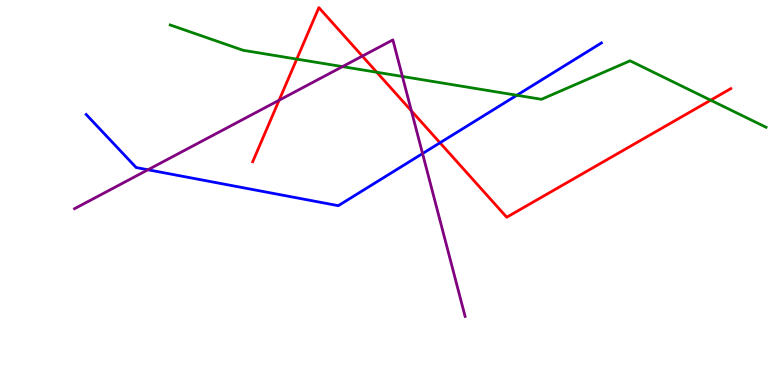[{'lines': ['blue', 'red'], 'intersections': [{'x': 5.68, 'y': 6.29}]}, {'lines': ['green', 'red'], 'intersections': [{'x': 3.83, 'y': 8.46}, {'x': 4.86, 'y': 8.12}, {'x': 9.17, 'y': 7.4}]}, {'lines': ['purple', 'red'], 'intersections': [{'x': 3.6, 'y': 7.4}, {'x': 4.68, 'y': 8.54}, {'x': 5.31, 'y': 7.12}]}, {'lines': ['blue', 'green'], 'intersections': [{'x': 6.67, 'y': 7.53}]}, {'lines': ['blue', 'purple'], 'intersections': [{'x': 1.91, 'y': 5.59}, {'x': 5.45, 'y': 6.01}]}, {'lines': ['green', 'purple'], 'intersections': [{'x': 4.42, 'y': 8.27}, {'x': 5.19, 'y': 8.01}]}]